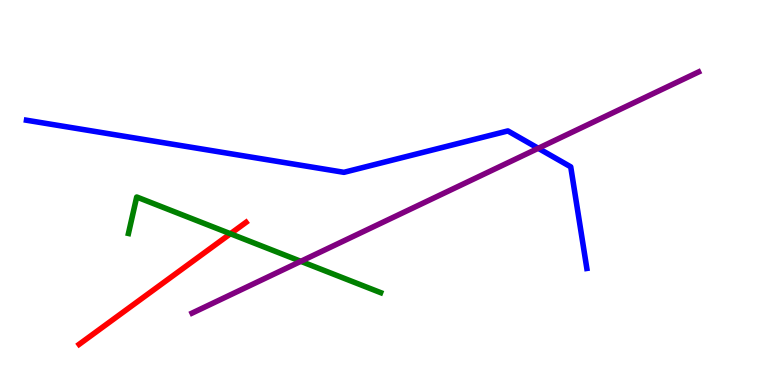[{'lines': ['blue', 'red'], 'intersections': []}, {'lines': ['green', 'red'], 'intersections': [{'x': 2.97, 'y': 3.93}]}, {'lines': ['purple', 'red'], 'intersections': []}, {'lines': ['blue', 'green'], 'intersections': []}, {'lines': ['blue', 'purple'], 'intersections': [{'x': 6.95, 'y': 6.15}]}, {'lines': ['green', 'purple'], 'intersections': [{'x': 3.88, 'y': 3.21}]}]